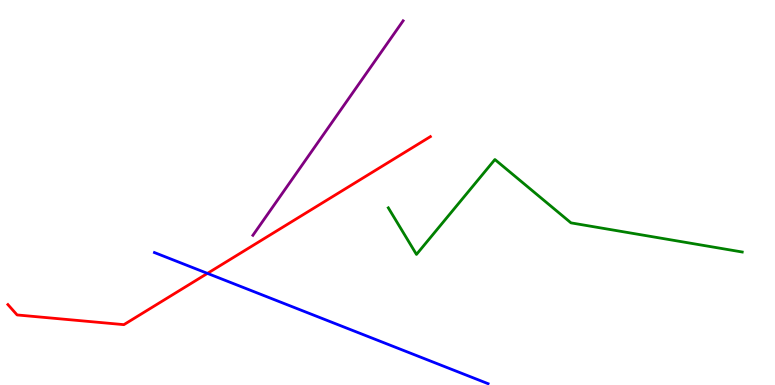[{'lines': ['blue', 'red'], 'intersections': [{'x': 2.68, 'y': 2.9}]}, {'lines': ['green', 'red'], 'intersections': []}, {'lines': ['purple', 'red'], 'intersections': []}, {'lines': ['blue', 'green'], 'intersections': []}, {'lines': ['blue', 'purple'], 'intersections': []}, {'lines': ['green', 'purple'], 'intersections': []}]